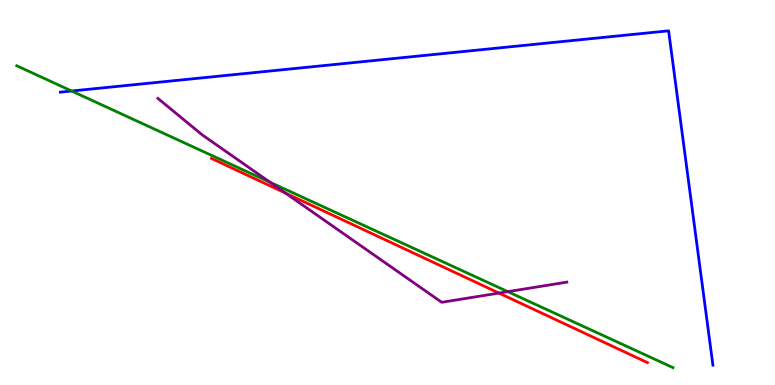[{'lines': ['blue', 'red'], 'intersections': []}, {'lines': ['green', 'red'], 'intersections': []}, {'lines': ['purple', 'red'], 'intersections': [{'x': 3.68, 'y': 4.98}, {'x': 6.44, 'y': 2.39}]}, {'lines': ['blue', 'green'], 'intersections': [{'x': 0.924, 'y': 7.64}]}, {'lines': ['blue', 'purple'], 'intersections': []}, {'lines': ['green', 'purple'], 'intersections': [{'x': 3.48, 'y': 5.27}, {'x': 6.55, 'y': 2.42}]}]